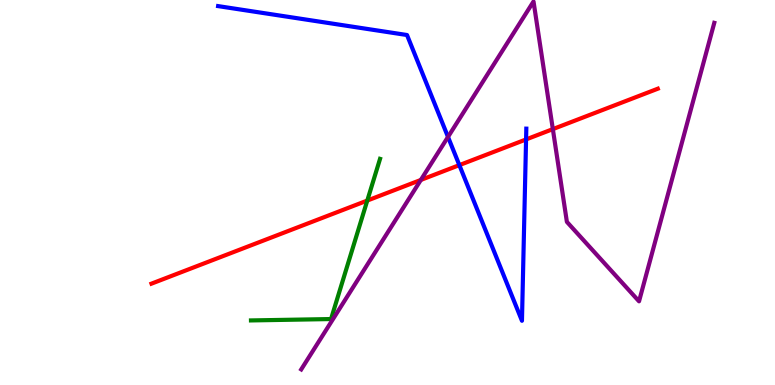[{'lines': ['blue', 'red'], 'intersections': [{'x': 5.93, 'y': 5.71}, {'x': 6.79, 'y': 6.38}]}, {'lines': ['green', 'red'], 'intersections': [{'x': 4.74, 'y': 4.79}]}, {'lines': ['purple', 'red'], 'intersections': [{'x': 5.43, 'y': 5.33}, {'x': 7.13, 'y': 6.65}]}, {'lines': ['blue', 'green'], 'intersections': []}, {'lines': ['blue', 'purple'], 'intersections': [{'x': 5.78, 'y': 6.44}]}, {'lines': ['green', 'purple'], 'intersections': []}]